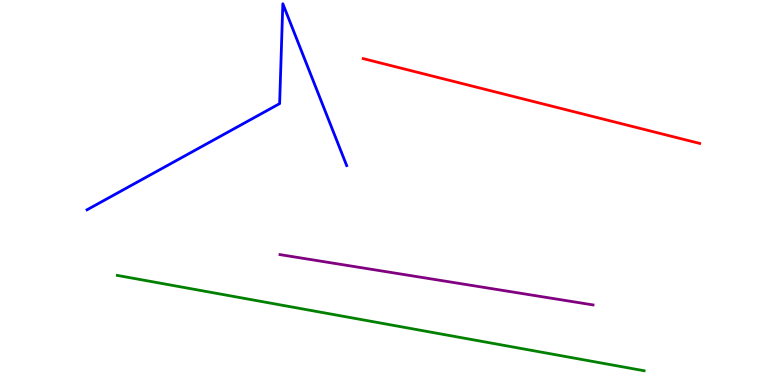[{'lines': ['blue', 'red'], 'intersections': []}, {'lines': ['green', 'red'], 'intersections': []}, {'lines': ['purple', 'red'], 'intersections': []}, {'lines': ['blue', 'green'], 'intersections': []}, {'lines': ['blue', 'purple'], 'intersections': []}, {'lines': ['green', 'purple'], 'intersections': []}]